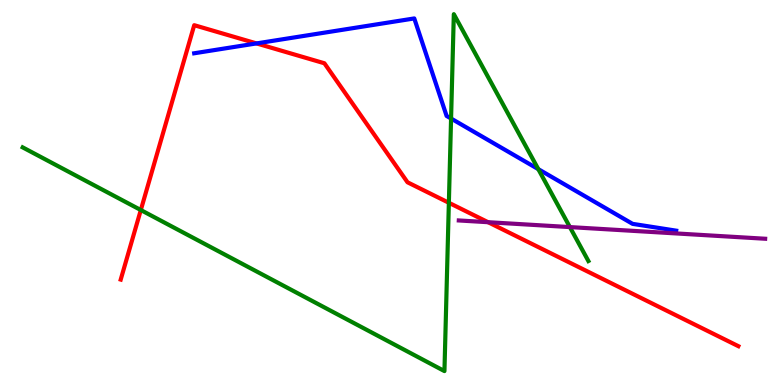[{'lines': ['blue', 'red'], 'intersections': [{'x': 3.31, 'y': 8.87}]}, {'lines': ['green', 'red'], 'intersections': [{'x': 1.82, 'y': 4.54}, {'x': 5.79, 'y': 4.73}]}, {'lines': ['purple', 'red'], 'intersections': [{'x': 6.3, 'y': 4.23}]}, {'lines': ['blue', 'green'], 'intersections': [{'x': 5.82, 'y': 6.92}, {'x': 6.95, 'y': 5.61}]}, {'lines': ['blue', 'purple'], 'intersections': []}, {'lines': ['green', 'purple'], 'intersections': [{'x': 7.35, 'y': 4.1}]}]